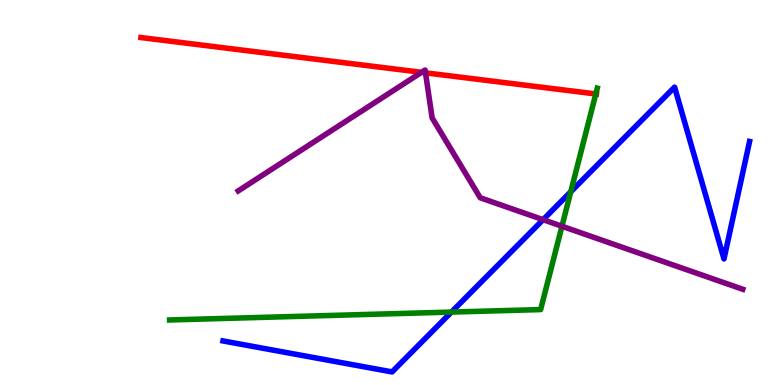[{'lines': ['blue', 'red'], 'intersections': []}, {'lines': ['green', 'red'], 'intersections': [{'x': 7.69, 'y': 7.56}]}, {'lines': ['purple', 'red'], 'intersections': [{'x': 5.44, 'y': 8.12}, {'x': 5.49, 'y': 8.11}]}, {'lines': ['blue', 'green'], 'intersections': [{'x': 5.82, 'y': 1.89}, {'x': 7.36, 'y': 5.02}]}, {'lines': ['blue', 'purple'], 'intersections': [{'x': 7.01, 'y': 4.29}]}, {'lines': ['green', 'purple'], 'intersections': [{'x': 7.25, 'y': 4.12}]}]